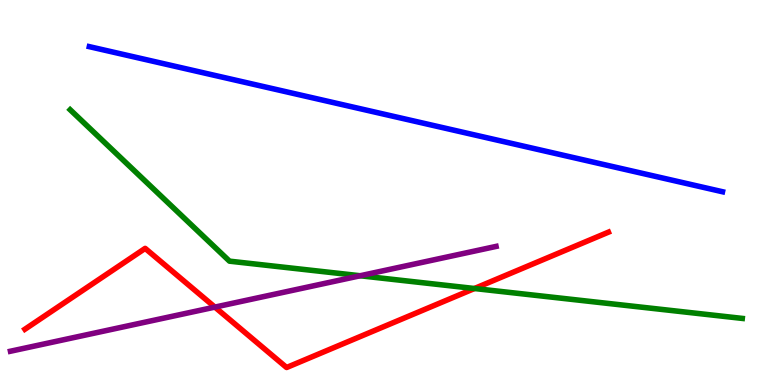[{'lines': ['blue', 'red'], 'intersections': []}, {'lines': ['green', 'red'], 'intersections': [{'x': 6.12, 'y': 2.51}]}, {'lines': ['purple', 'red'], 'intersections': [{'x': 2.77, 'y': 2.02}]}, {'lines': ['blue', 'green'], 'intersections': []}, {'lines': ['blue', 'purple'], 'intersections': []}, {'lines': ['green', 'purple'], 'intersections': [{'x': 4.65, 'y': 2.84}]}]